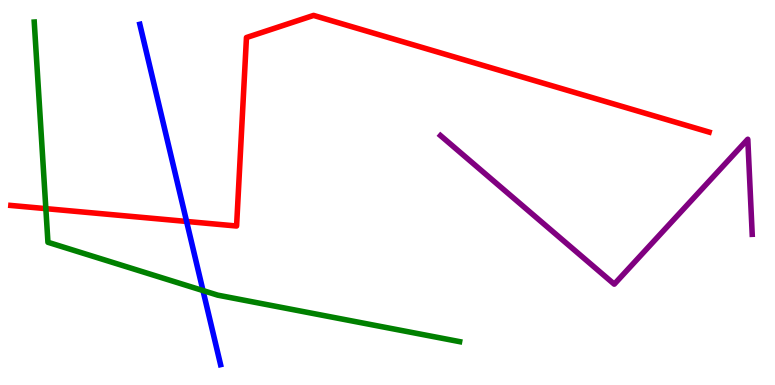[{'lines': ['blue', 'red'], 'intersections': [{'x': 2.41, 'y': 4.25}]}, {'lines': ['green', 'red'], 'intersections': [{'x': 0.592, 'y': 4.58}]}, {'lines': ['purple', 'red'], 'intersections': []}, {'lines': ['blue', 'green'], 'intersections': [{'x': 2.62, 'y': 2.45}]}, {'lines': ['blue', 'purple'], 'intersections': []}, {'lines': ['green', 'purple'], 'intersections': []}]